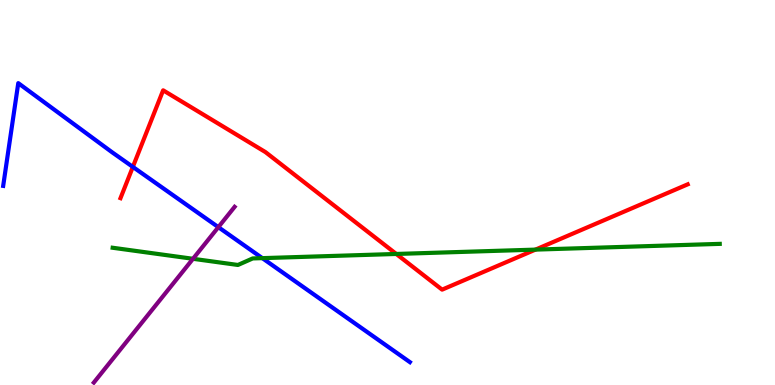[{'lines': ['blue', 'red'], 'intersections': [{'x': 1.71, 'y': 5.66}]}, {'lines': ['green', 'red'], 'intersections': [{'x': 5.11, 'y': 3.4}, {'x': 6.91, 'y': 3.52}]}, {'lines': ['purple', 'red'], 'intersections': []}, {'lines': ['blue', 'green'], 'intersections': [{'x': 3.38, 'y': 3.3}]}, {'lines': ['blue', 'purple'], 'intersections': [{'x': 2.82, 'y': 4.1}]}, {'lines': ['green', 'purple'], 'intersections': [{'x': 2.49, 'y': 3.28}]}]